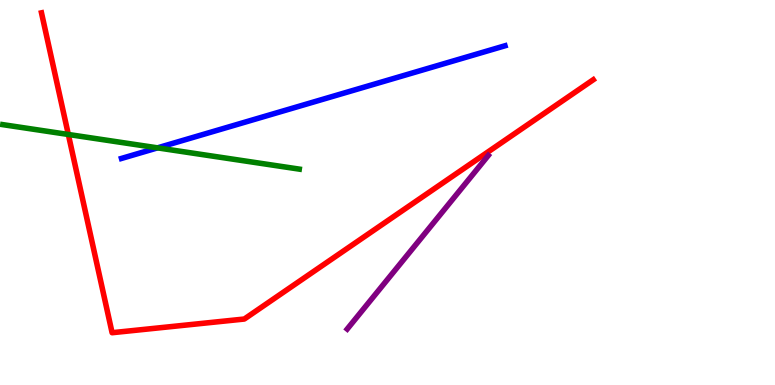[{'lines': ['blue', 'red'], 'intersections': []}, {'lines': ['green', 'red'], 'intersections': [{'x': 0.882, 'y': 6.51}]}, {'lines': ['purple', 'red'], 'intersections': []}, {'lines': ['blue', 'green'], 'intersections': [{'x': 2.03, 'y': 6.16}]}, {'lines': ['blue', 'purple'], 'intersections': []}, {'lines': ['green', 'purple'], 'intersections': []}]